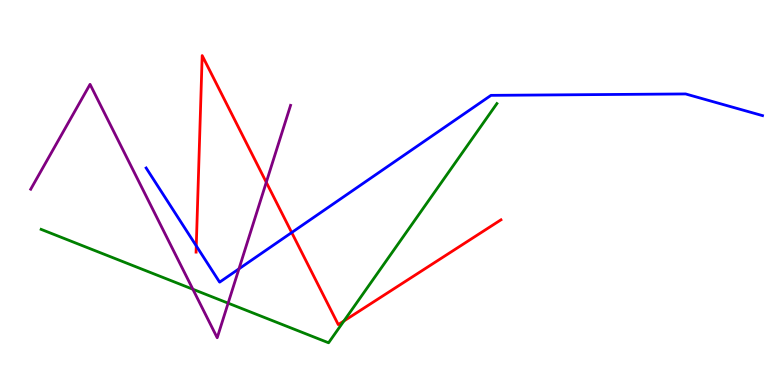[{'lines': ['blue', 'red'], 'intersections': [{'x': 2.53, 'y': 3.61}, {'x': 3.76, 'y': 3.96}]}, {'lines': ['green', 'red'], 'intersections': [{'x': 4.44, 'y': 1.66}]}, {'lines': ['purple', 'red'], 'intersections': [{'x': 3.44, 'y': 5.27}]}, {'lines': ['blue', 'green'], 'intersections': []}, {'lines': ['blue', 'purple'], 'intersections': [{'x': 3.08, 'y': 3.02}]}, {'lines': ['green', 'purple'], 'intersections': [{'x': 2.49, 'y': 2.49}, {'x': 2.94, 'y': 2.13}]}]